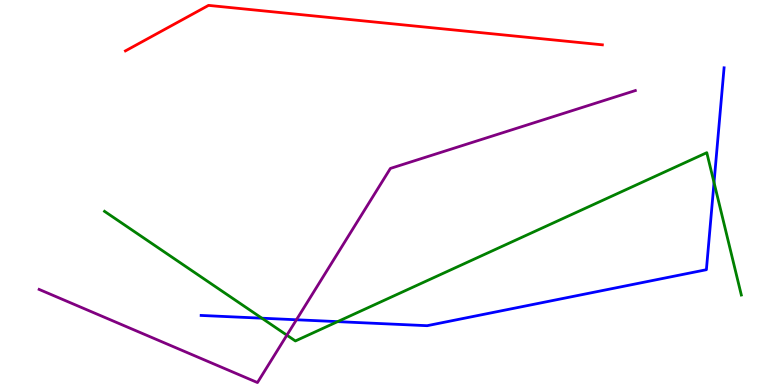[{'lines': ['blue', 'red'], 'intersections': []}, {'lines': ['green', 'red'], 'intersections': []}, {'lines': ['purple', 'red'], 'intersections': []}, {'lines': ['blue', 'green'], 'intersections': [{'x': 3.38, 'y': 1.74}, {'x': 4.36, 'y': 1.65}, {'x': 9.21, 'y': 5.26}]}, {'lines': ['blue', 'purple'], 'intersections': [{'x': 3.83, 'y': 1.69}]}, {'lines': ['green', 'purple'], 'intersections': [{'x': 3.7, 'y': 1.29}]}]